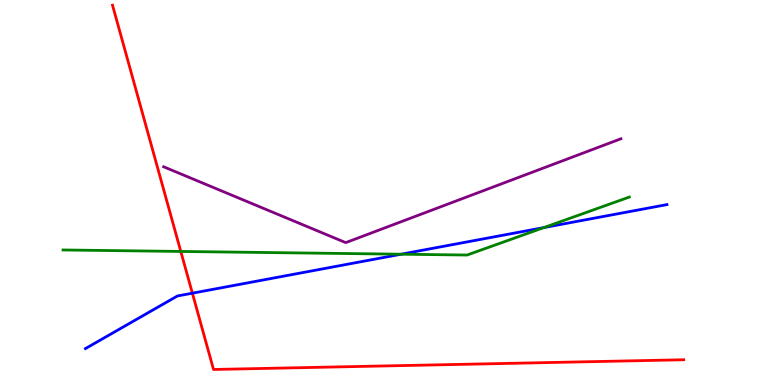[{'lines': ['blue', 'red'], 'intersections': [{'x': 2.48, 'y': 2.38}]}, {'lines': ['green', 'red'], 'intersections': [{'x': 2.33, 'y': 3.47}]}, {'lines': ['purple', 'red'], 'intersections': []}, {'lines': ['blue', 'green'], 'intersections': [{'x': 5.18, 'y': 3.4}, {'x': 7.02, 'y': 4.09}]}, {'lines': ['blue', 'purple'], 'intersections': []}, {'lines': ['green', 'purple'], 'intersections': []}]